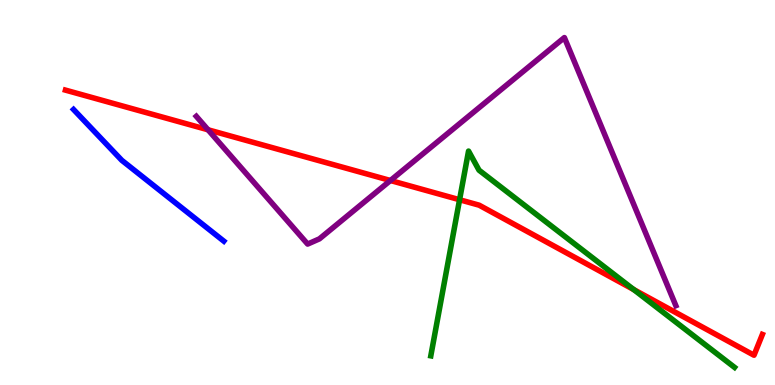[{'lines': ['blue', 'red'], 'intersections': []}, {'lines': ['green', 'red'], 'intersections': [{'x': 5.93, 'y': 4.81}, {'x': 8.18, 'y': 2.48}]}, {'lines': ['purple', 'red'], 'intersections': [{'x': 2.68, 'y': 6.63}, {'x': 5.04, 'y': 5.31}]}, {'lines': ['blue', 'green'], 'intersections': []}, {'lines': ['blue', 'purple'], 'intersections': []}, {'lines': ['green', 'purple'], 'intersections': []}]